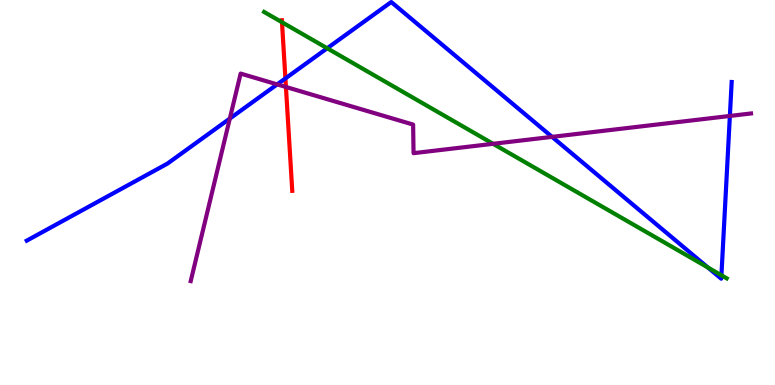[{'lines': ['blue', 'red'], 'intersections': [{'x': 3.68, 'y': 7.96}]}, {'lines': ['green', 'red'], 'intersections': [{'x': 3.64, 'y': 9.42}]}, {'lines': ['purple', 'red'], 'intersections': [{'x': 3.69, 'y': 7.74}]}, {'lines': ['blue', 'green'], 'intersections': [{'x': 4.22, 'y': 8.75}, {'x': 9.13, 'y': 3.05}, {'x': 9.31, 'y': 2.85}]}, {'lines': ['blue', 'purple'], 'intersections': [{'x': 2.97, 'y': 6.92}, {'x': 3.58, 'y': 7.81}, {'x': 7.12, 'y': 6.44}, {'x': 9.42, 'y': 6.99}]}, {'lines': ['green', 'purple'], 'intersections': [{'x': 6.36, 'y': 6.26}]}]